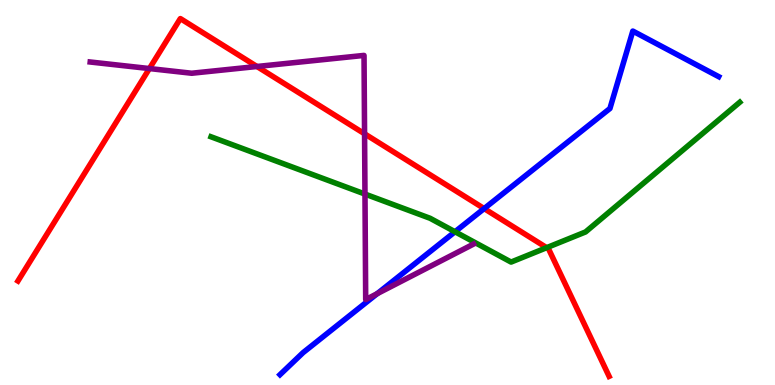[{'lines': ['blue', 'red'], 'intersections': [{'x': 6.25, 'y': 4.58}]}, {'lines': ['green', 'red'], 'intersections': [{'x': 7.05, 'y': 3.57}]}, {'lines': ['purple', 'red'], 'intersections': [{'x': 1.93, 'y': 8.22}, {'x': 3.32, 'y': 8.27}, {'x': 4.7, 'y': 6.52}]}, {'lines': ['blue', 'green'], 'intersections': [{'x': 5.87, 'y': 3.98}]}, {'lines': ['blue', 'purple'], 'intersections': [{'x': 4.87, 'y': 2.37}]}, {'lines': ['green', 'purple'], 'intersections': [{'x': 4.71, 'y': 4.96}]}]